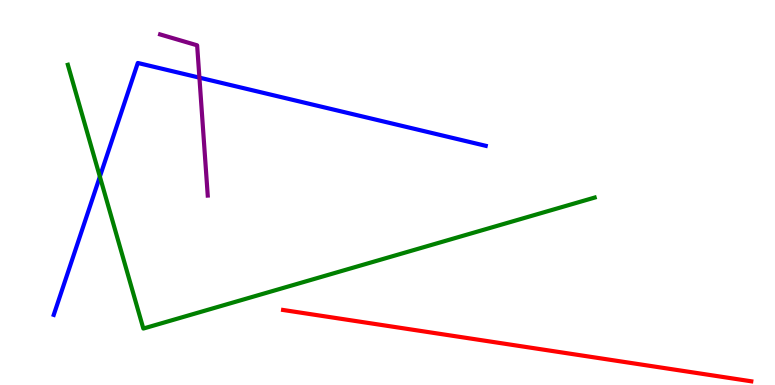[{'lines': ['blue', 'red'], 'intersections': []}, {'lines': ['green', 'red'], 'intersections': []}, {'lines': ['purple', 'red'], 'intersections': []}, {'lines': ['blue', 'green'], 'intersections': [{'x': 1.29, 'y': 5.41}]}, {'lines': ['blue', 'purple'], 'intersections': [{'x': 2.57, 'y': 7.98}]}, {'lines': ['green', 'purple'], 'intersections': []}]